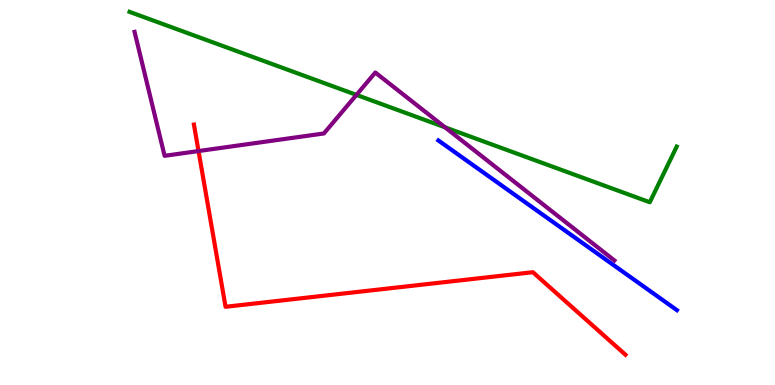[{'lines': ['blue', 'red'], 'intersections': []}, {'lines': ['green', 'red'], 'intersections': []}, {'lines': ['purple', 'red'], 'intersections': [{'x': 2.56, 'y': 6.08}]}, {'lines': ['blue', 'green'], 'intersections': []}, {'lines': ['blue', 'purple'], 'intersections': []}, {'lines': ['green', 'purple'], 'intersections': [{'x': 4.6, 'y': 7.54}, {'x': 5.74, 'y': 6.69}]}]